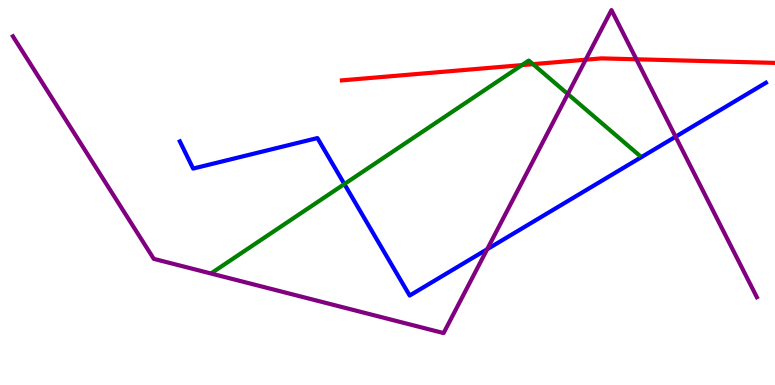[{'lines': ['blue', 'red'], 'intersections': []}, {'lines': ['green', 'red'], 'intersections': [{'x': 6.73, 'y': 8.31}, {'x': 6.88, 'y': 8.33}]}, {'lines': ['purple', 'red'], 'intersections': [{'x': 7.56, 'y': 8.45}, {'x': 8.21, 'y': 8.46}]}, {'lines': ['blue', 'green'], 'intersections': [{'x': 4.44, 'y': 5.22}]}, {'lines': ['blue', 'purple'], 'intersections': [{'x': 6.29, 'y': 3.53}, {'x': 8.72, 'y': 6.45}]}, {'lines': ['green', 'purple'], 'intersections': [{'x': 7.33, 'y': 7.56}]}]